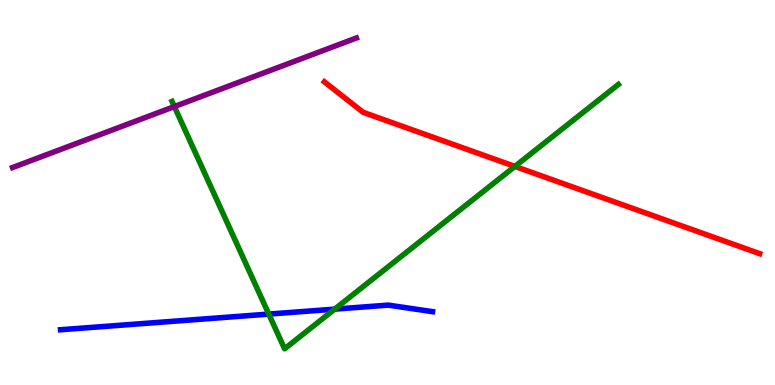[{'lines': ['blue', 'red'], 'intersections': []}, {'lines': ['green', 'red'], 'intersections': [{'x': 6.64, 'y': 5.68}]}, {'lines': ['purple', 'red'], 'intersections': []}, {'lines': ['blue', 'green'], 'intersections': [{'x': 3.47, 'y': 1.84}, {'x': 4.32, 'y': 1.97}]}, {'lines': ['blue', 'purple'], 'intersections': []}, {'lines': ['green', 'purple'], 'intersections': [{'x': 2.25, 'y': 7.23}]}]